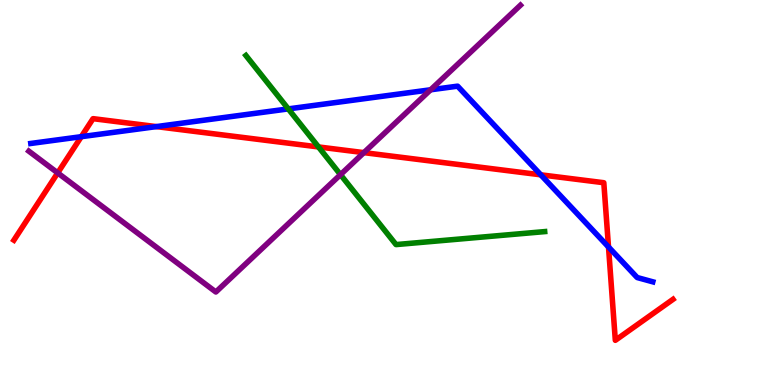[{'lines': ['blue', 'red'], 'intersections': [{'x': 1.05, 'y': 6.45}, {'x': 2.02, 'y': 6.71}, {'x': 6.98, 'y': 5.46}, {'x': 7.85, 'y': 3.58}]}, {'lines': ['green', 'red'], 'intersections': [{'x': 4.11, 'y': 6.18}]}, {'lines': ['purple', 'red'], 'intersections': [{'x': 0.745, 'y': 5.51}, {'x': 4.7, 'y': 6.04}]}, {'lines': ['blue', 'green'], 'intersections': [{'x': 3.72, 'y': 7.17}]}, {'lines': ['blue', 'purple'], 'intersections': [{'x': 5.56, 'y': 7.67}]}, {'lines': ['green', 'purple'], 'intersections': [{'x': 4.39, 'y': 5.46}]}]